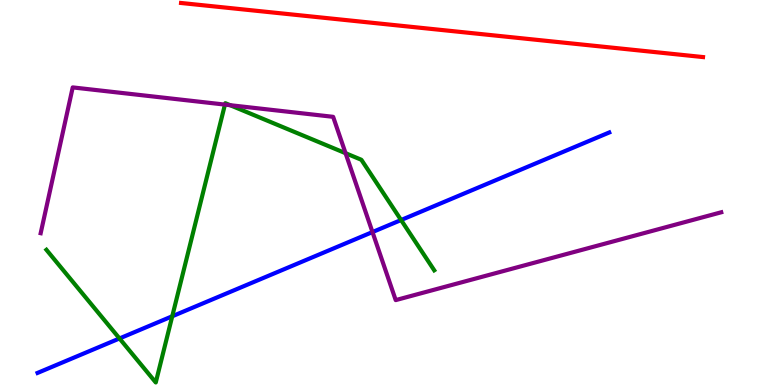[{'lines': ['blue', 'red'], 'intersections': []}, {'lines': ['green', 'red'], 'intersections': []}, {'lines': ['purple', 'red'], 'intersections': []}, {'lines': ['blue', 'green'], 'intersections': [{'x': 1.54, 'y': 1.21}, {'x': 2.22, 'y': 1.79}, {'x': 5.18, 'y': 4.29}]}, {'lines': ['blue', 'purple'], 'intersections': [{'x': 4.81, 'y': 3.97}]}, {'lines': ['green', 'purple'], 'intersections': [{'x': 2.9, 'y': 7.28}, {'x': 2.97, 'y': 7.27}, {'x': 4.46, 'y': 6.02}]}]